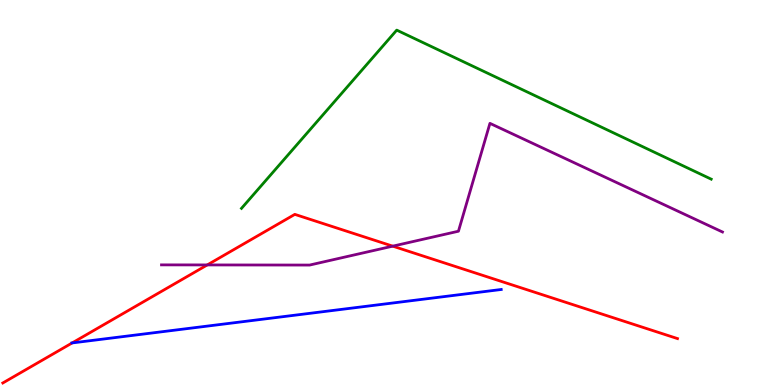[{'lines': ['blue', 'red'], 'intersections': [{'x': 0.931, 'y': 1.09}]}, {'lines': ['green', 'red'], 'intersections': []}, {'lines': ['purple', 'red'], 'intersections': [{'x': 2.67, 'y': 3.12}, {'x': 5.07, 'y': 3.61}]}, {'lines': ['blue', 'green'], 'intersections': []}, {'lines': ['blue', 'purple'], 'intersections': []}, {'lines': ['green', 'purple'], 'intersections': []}]